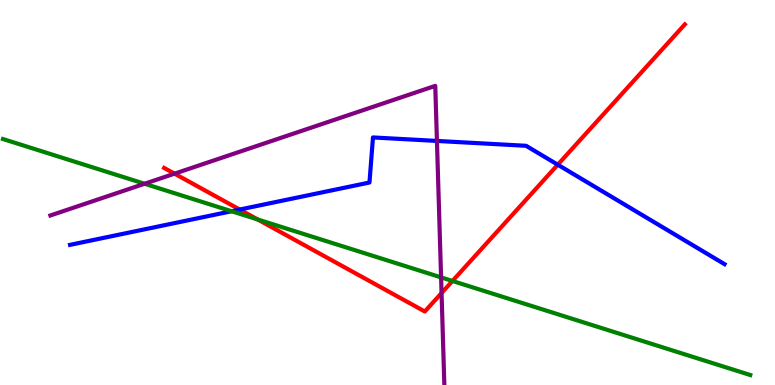[{'lines': ['blue', 'red'], 'intersections': [{'x': 3.09, 'y': 4.56}, {'x': 7.2, 'y': 5.72}]}, {'lines': ['green', 'red'], 'intersections': [{'x': 3.33, 'y': 4.3}, {'x': 5.84, 'y': 2.7}]}, {'lines': ['purple', 'red'], 'intersections': [{'x': 2.25, 'y': 5.49}, {'x': 5.7, 'y': 2.39}]}, {'lines': ['blue', 'green'], 'intersections': [{'x': 2.99, 'y': 4.51}]}, {'lines': ['blue', 'purple'], 'intersections': [{'x': 5.64, 'y': 6.34}]}, {'lines': ['green', 'purple'], 'intersections': [{'x': 1.87, 'y': 5.23}, {'x': 5.69, 'y': 2.8}]}]